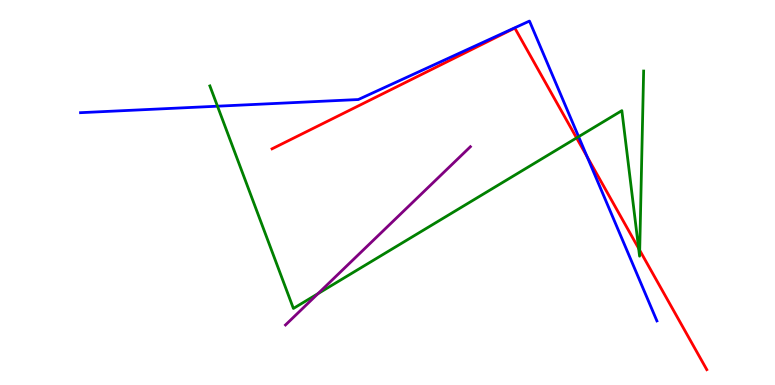[{'lines': ['blue', 'red'], 'intersections': [{'x': 7.58, 'y': 5.93}]}, {'lines': ['green', 'red'], 'intersections': [{'x': 7.44, 'y': 6.42}, {'x': 8.24, 'y': 3.55}, {'x': 8.25, 'y': 3.5}]}, {'lines': ['purple', 'red'], 'intersections': []}, {'lines': ['blue', 'green'], 'intersections': [{'x': 2.81, 'y': 7.24}, {'x': 7.47, 'y': 6.45}]}, {'lines': ['blue', 'purple'], 'intersections': []}, {'lines': ['green', 'purple'], 'intersections': [{'x': 4.1, 'y': 2.37}]}]